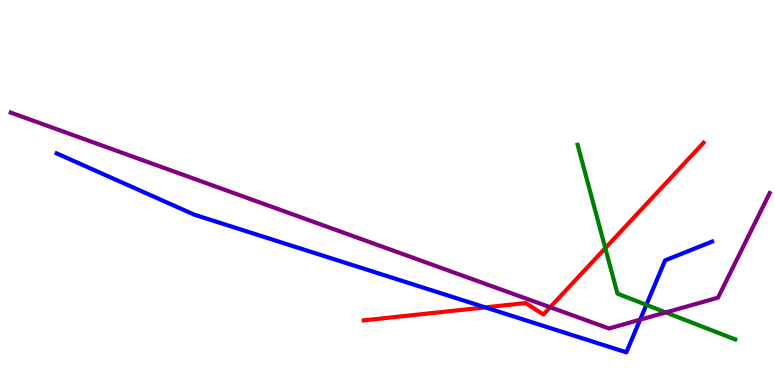[{'lines': ['blue', 'red'], 'intersections': [{'x': 6.26, 'y': 2.02}]}, {'lines': ['green', 'red'], 'intersections': [{'x': 7.81, 'y': 3.55}]}, {'lines': ['purple', 'red'], 'intersections': [{'x': 7.1, 'y': 2.02}]}, {'lines': ['blue', 'green'], 'intersections': [{'x': 8.34, 'y': 2.08}]}, {'lines': ['blue', 'purple'], 'intersections': [{'x': 8.26, 'y': 1.7}]}, {'lines': ['green', 'purple'], 'intersections': [{'x': 8.59, 'y': 1.88}]}]